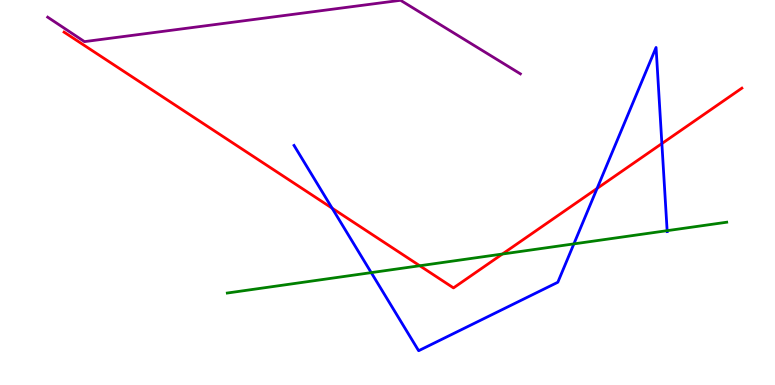[{'lines': ['blue', 'red'], 'intersections': [{'x': 4.29, 'y': 4.59}, {'x': 7.7, 'y': 5.11}, {'x': 8.54, 'y': 6.27}]}, {'lines': ['green', 'red'], 'intersections': [{'x': 5.42, 'y': 3.1}, {'x': 6.48, 'y': 3.4}]}, {'lines': ['purple', 'red'], 'intersections': []}, {'lines': ['blue', 'green'], 'intersections': [{'x': 4.79, 'y': 2.92}, {'x': 7.4, 'y': 3.67}, {'x': 8.61, 'y': 4.01}]}, {'lines': ['blue', 'purple'], 'intersections': []}, {'lines': ['green', 'purple'], 'intersections': []}]